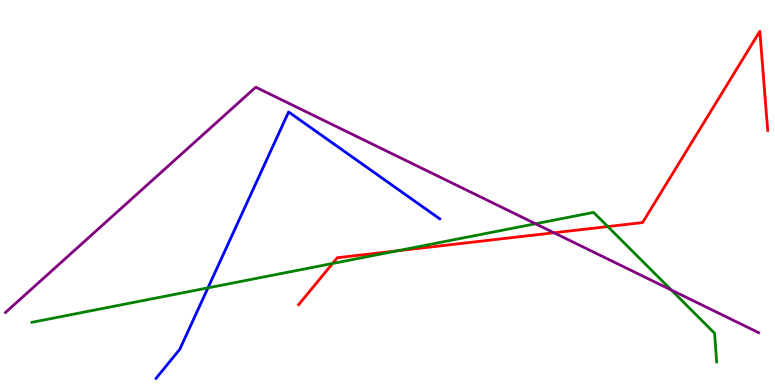[{'lines': ['blue', 'red'], 'intersections': []}, {'lines': ['green', 'red'], 'intersections': [{'x': 4.29, 'y': 3.16}, {'x': 5.13, 'y': 3.49}, {'x': 7.84, 'y': 4.12}]}, {'lines': ['purple', 'red'], 'intersections': [{'x': 7.15, 'y': 3.95}]}, {'lines': ['blue', 'green'], 'intersections': [{'x': 2.68, 'y': 2.52}]}, {'lines': ['blue', 'purple'], 'intersections': []}, {'lines': ['green', 'purple'], 'intersections': [{'x': 6.91, 'y': 4.19}, {'x': 8.66, 'y': 2.47}]}]